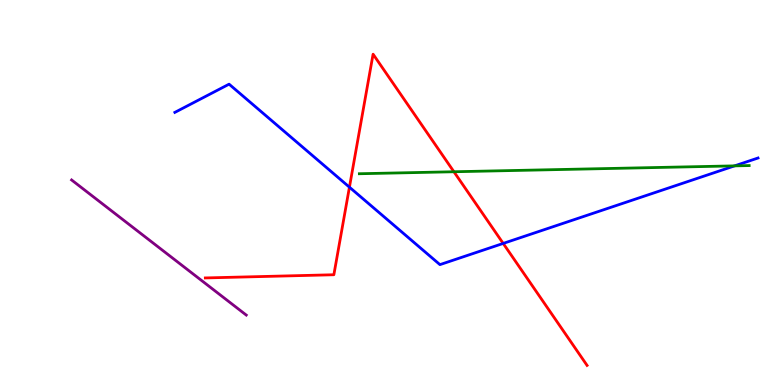[{'lines': ['blue', 'red'], 'intersections': [{'x': 4.51, 'y': 5.14}, {'x': 6.49, 'y': 3.68}]}, {'lines': ['green', 'red'], 'intersections': [{'x': 5.86, 'y': 5.54}]}, {'lines': ['purple', 'red'], 'intersections': []}, {'lines': ['blue', 'green'], 'intersections': [{'x': 9.48, 'y': 5.69}]}, {'lines': ['blue', 'purple'], 'intersections': []}, {'lines': ['green', 'purple'], 'intersections': []}]